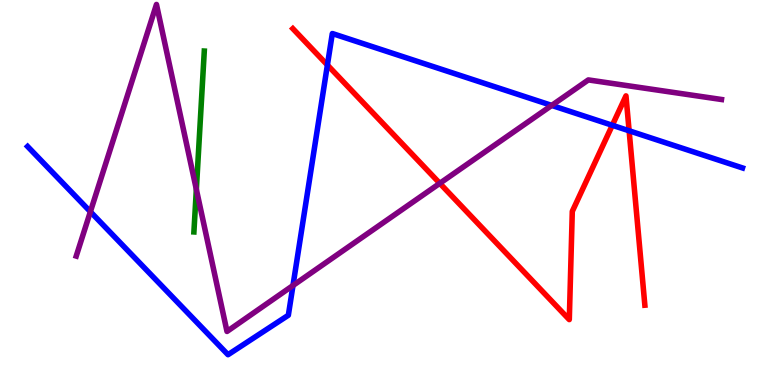[{'lines': ['blue', 'red'], 'intersections': [{'x': 4.22, 'y': 8.31}, {'x': 7.9, 'y': 6.75}, {'x': 8.12, 'y': 6.6}]}, {'lines': ['green', 'red'], 'intersections': []}, {'lines': ['purple', 'red'], 'intersections': [{'x': 5.67, 'y': 5.24}]}, {'lines': ['blue', 'green'], 'intersections': []}, {'lines': ['blue', 'purple'], 'intersections': [{'x': 1.17, 'y': 4.5}, {'x': 3.78, 'y': 2.58}, {'x': 7.12, 'y': 7.26}]}, {'lines': ['green', 'purple'], 'intersections': [{'x': 2.53, 'y': 5.08}]}]